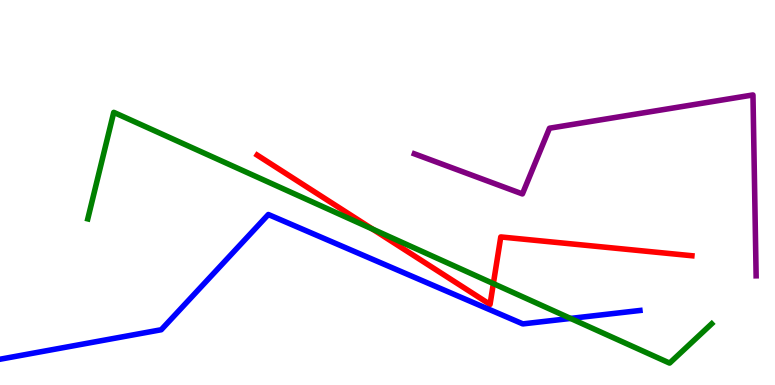[{'lines': ['blue', 'red'], 'intersections': []}, {'lines': ['green', 'red'], 'intersections': [{'x': 4.81, 'y': 4.05}, {'x': 6.37, 'y': 2.63}]}, {'lines': ['purple', 'red'], 'intersections': []}, {'lines': ['blue', 'green'], 'intersections': [{'x': 7.36, 'y': 1.73}]}, {'lines': ['blue', 'purple'], 'intersections': []}, {'lines': ['green', 'purple'], 'intersections': []}]